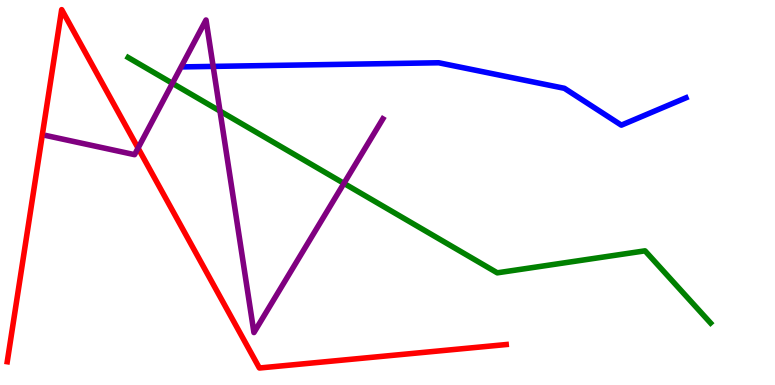[{'lines': ['blue', 'red'], 'intersections': []}, {'lines': ['green', 'red'], 'intersections': []}, {'lines': ['purple', 'red'], 'intersections': [{'x': 1.78, 'y': 6.15}]}, {'lines': ['blue', 'green'], 'intersections': []}, {'lines': ['blue', 'purple'], 'intersections': [{'x': 2.75, 'y': 8.28}]}, {'lines': ['green', 'purple'], 'intersections': [{'x': 2.22, 'y': 7.84}, {'x': 2.84, 'y': 7.12}, {'x': 4.44, 'y': 5.24}]}]